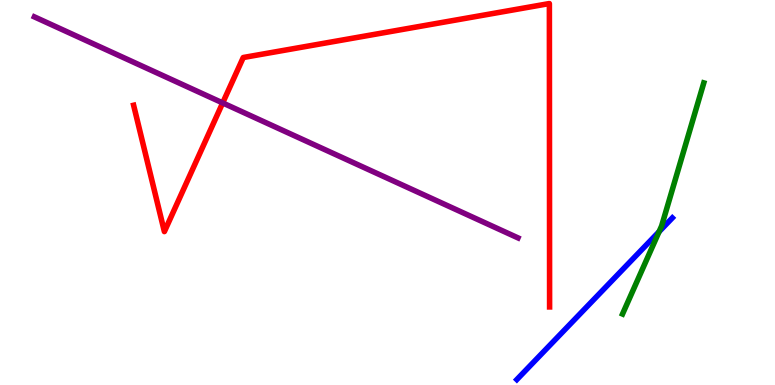[{'lines': ['blue', 'red'], 'intersections': []}, {'lines': ['green', 'red'], 'intersections': []}, {'lines': ['purple', 'red'], 'intersections': [{'x': 2.87, 'y': 7.33}]}, {'lines': ['blue', 'green'], 'intersections': [{'x': 8.5, 'y': 3.98}]}, {'lines': ['blue', 'purple'], 'intersections': []}, {'lines': ['green', 'purple'], 'intersections': []}]